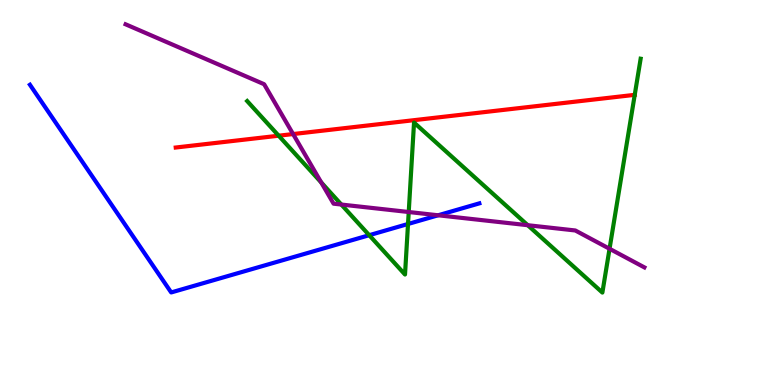[{'lines': ['blue', 'red'], 'intersections': []}, {'lines': ['green', 'red'], 'intersections': [{'x': 3.6, 'y': 6.48}, {'x': 8.19, 'y': 7.54}]}, {'lines': ['purple', 'red'], 'intersections': [{'x': 3.78, 'y': 6.52}]}, {'lines': ['blue', 'green'], 'intersections': [{'x': 4.76, 'y': 3.89}, {'x': 5.26, 'y': 4.18}]}, {'lines': ['blue', 'purple'], 'intersections': [{'x': 5.65, 'y': 4.41}]}, {'lines': ['green', 'purple'], 'intersections': [{'x': 4.15, 'y': 5.26}, {'x': 4.4, 'y': 4.69}, {'x': 5.27, 'y': 4.49}, {'x': 6.81, 'y': 4.15}, {'x': 7.87, 'y': 3.54}]}]